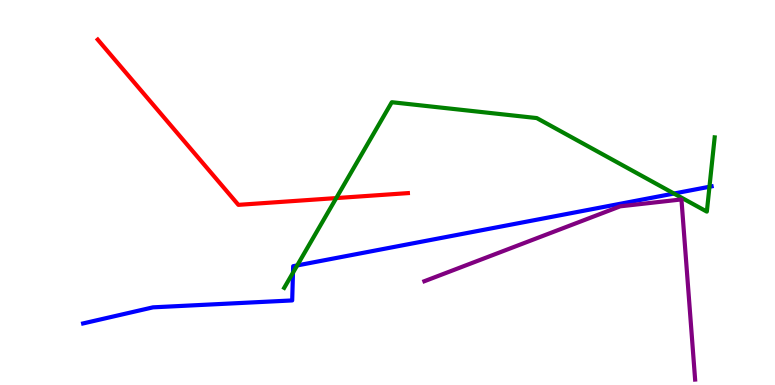[{'lines': ['blue', 'red'], 'intersections': []}, {'lines': ['green', 'red'], 'intersections': [{'x': 4.34, 'y': 4.86}]}, {'lines': ['purple', 'red'], 'intersections': []}, {'lines': ['blue', 'green'], 'intersections': [{'x': 3.78, 'y': 2.92}, {'x': 3.83, 'y': 3.11}, {'x': 8.7, 'y': 4.97}, {'x': 9.15, 'y': 5.15}]}, {'lines': ['blue', 'purple'], 'intersections': []}, {'lines': ['green', 'purple'], 'intersections': []}]